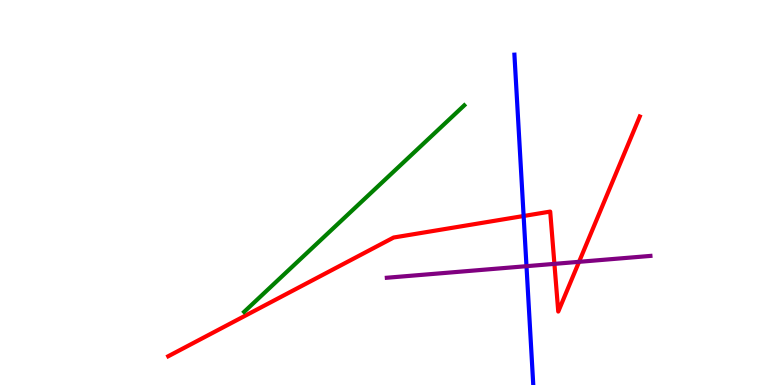[{'lines': ['blue', 'red'], 'intersections': [{'x': 6.76, 'y': 4.39}]}, {'lines': ['green', 'red'], 'intersections': []}, {'lines': ['purple', 'red'], 'intersections': [{'x': 7.15, 'y': 3.15}, {'x': 7.47, 'y': 3.2}]}, {'lines': ['blue', 'green'], 'intersections': []}, {'lines': ['blue', 'purple'], 'intersections': [{'x': 6.79, 'y': 3.09}]}, {'lines': ['green', 'purple'], 'intersections': []}]